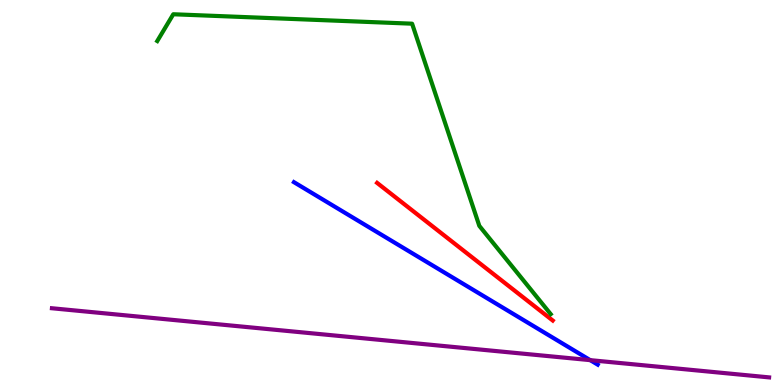[{'lines': ['blue', 'red'], 'intersections': []}, {'lines': ['green', 'red'], 'intersections': []}, {'lines': ['purple', 'red'], 'intersections': []}, {'lines': ['blue', 'green'], 'intersections': []}, {'lines': ['blue', 'purple'], 'intersections': [{'x': 7.62, 'y': 0.646}]}, {'lines': ['green', 'purple'], 'intersections': []}]